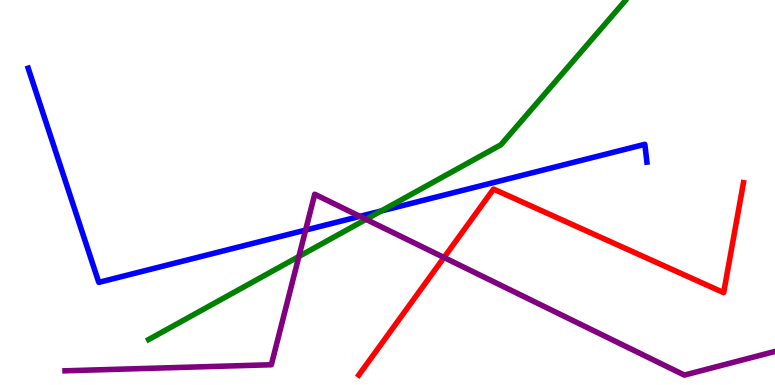[{'lines': ['blue', 'red'], 'intersections': []}, {'lines': ['green', 'red'], 'intersections': []}, {'lines': ['purple', 'red'], 'intersections': [{'x': 5.73, 'y': 3.31}]}, {'lines': ['blue', 'green'], 'intersections': [{'x': 4.92, 'y': 4.52}]}, {'lines': ['blue', 'purple'], 'intersections': [{'x': 3.94, 'y': 4.02}, {'x': 4.64, 'y': 4.38}]}, {'lines': ['green', 'purple'], 'intersections': [{'x': 3.86, 'y': 3.34}, {'x': 4.72, 'y': 4.3}]}]